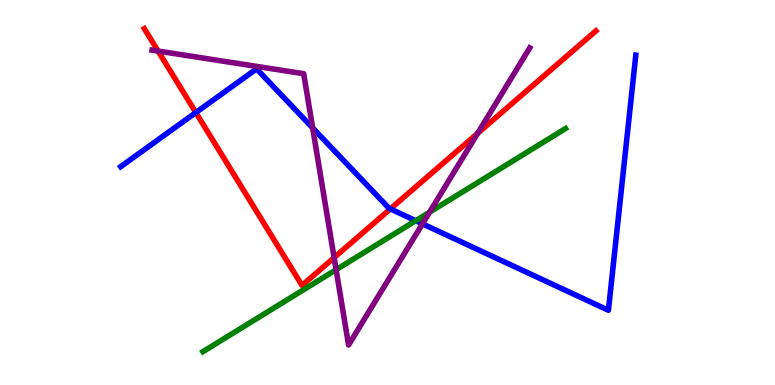[{'lines': ['blue', 'red'], 'intersections': [{'x': 2.53, 'y': 7.08}, {'x': 5.04, 'y': 4.57}]}, {'lines': ['green', 'red'], 'intersections': []}, {'lines': ['purple', 'red'], 'intersections': [{'x': 2.04, 'y': 8.67}, {'x': 4.31, 'y': 3.31}, {'x': 6.16, 'y': 6.54}]}, {'lines': ['blue', 'green'], 'intersections': [{'x': 5.36, 'y': 4.27}]}, {'lines': ['blue', 'purple'], 'intersections': [{'x': 4.03, 'y': 6.68}, {'x': 5.45, 'y': 4.19}]}, {'lines': ['green', 'purple'], 'intersections': [{'x': 4.34, 'y': 2.99}, {'x': 5.54, 'y': 4.49}]}]